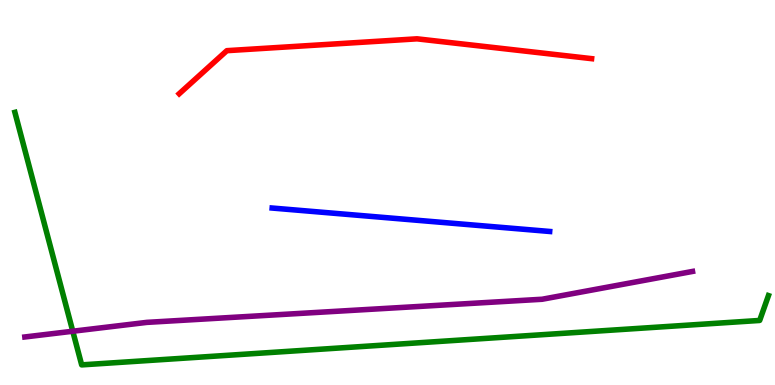[{'lines': ['blue', 'red'], 'intersections': []}, {'lines': ['green', 'red'], 'intersections': []}, {'lines': ['purple', 'red'], 'intersections': []}, {'lines': ['blue', 'green'], 'intersections': []}, {'lines': ['blue', 'purple'], 'intersections': []}, {'lines': ['green', 'purple'], 'intersections': [{'x': 0.939, 'y': 1.4}]}]